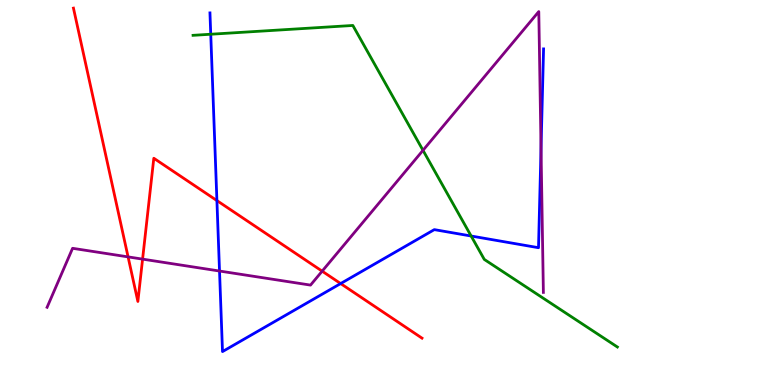[{'lines': ['blue', 'red'], 'intersections': [{'x': 2.8, 'y': 4.79}, {'x': 4.4, 'y': 2.63}]}, {'lines': ['green', 'red'], 'intersections': []}, {'lines': ['purple', 'red'], 'intersections': [{'x': 1.65, 'y': 3.33}, {'x': 1.84, 'y': 3.27}, {'x': 4.16, 'y': 2.96}]}, {'lines': ['blue', 'green'], 'intersections': [{'x': 2.72, 'y': 9.11}, {'x': 6.08, 'y': 3.87}]}, {'lines': ['blue', 'purple'], 'intersections': [{'x': 2.83, 'y': 2.96}, {'x': 6.98, 'y': 6.14}]}, {'lines': ['green', 'purple'], 'intersections': [{'x': 5.46, 'y': 6.1}]}]